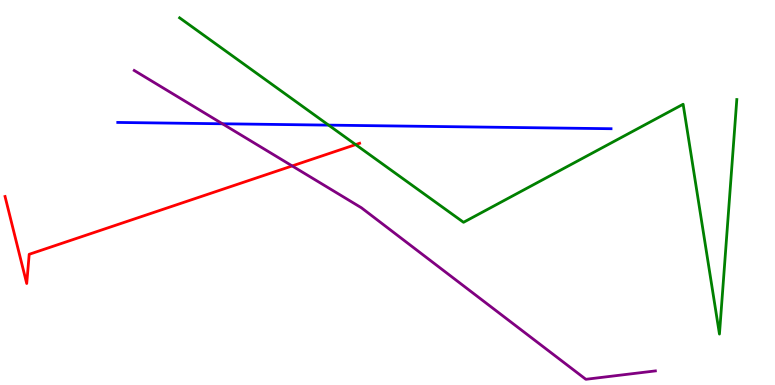[{'lines': ['blue', 'red'], 'intersections': []}, {'lines': ['green', 'red'], 'intersections': [{'x': 4.59, 'y': 6.24}]}, {'lines': ['purple', 'red'], 'intersections': [{'x': 3.77, 'y': 5.69}]}, {'lines': ['blue', 'green'], 'intersections': [{'x': 4.24, 'y': 6.75}]}, {'lines': ['blue', 'purple'], 'intersections': [{'x': 2.87, 'y': 6.79}]}, {'lines': ['green', 'purple'], 'intersections': []}]